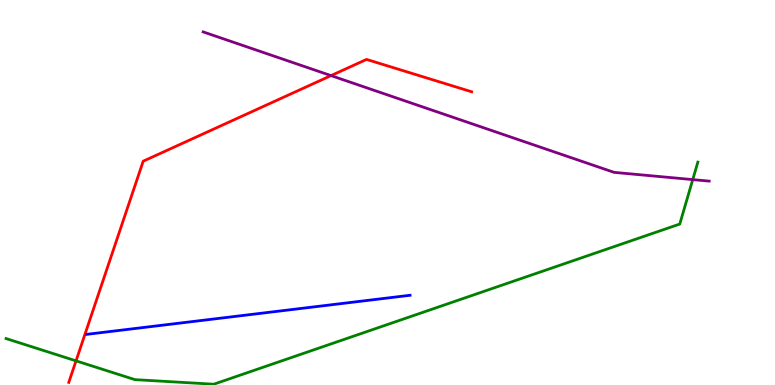[{'lines': ['blue', 'red'], 'intersections': []}, {'lines': ['green', 'red'], 'intersections': [{'x': 0.981, 'y': 0.627}]}, {'lines': ['purple', 'red'], 'intersections': [{'x': 4.27, 'y': 8.04}]}, {'lines': ['blue', 'green'], 'intersections': []}, {'lines': ['blue', 'purple'], 'intersections': []}, {'lines': ['green', 'purple'], 'intersections': [{'x': 8.94, 'y': 5.33}]}]